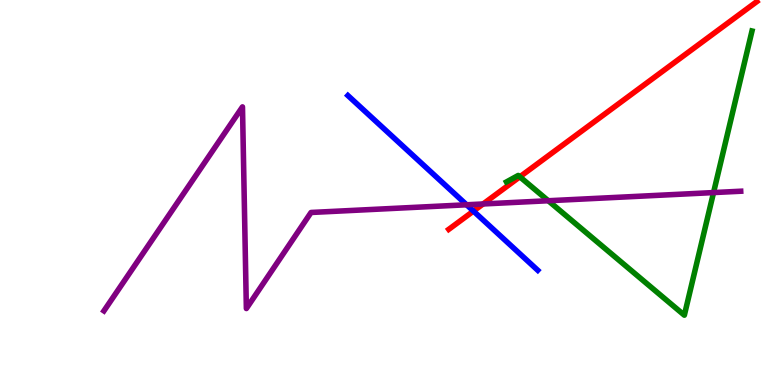[{'lines': ['blue', 'red'], 'intersections': [{'x': 6.11, 'y': 4.52}]}, {'lines': ['green', 'red'], 'intersections': [{'x': 6.71, 'y': 5.41}]}, {'lines': ['purple', 'red'], 'intersections': [{'x': 6.23, 'y': 4.7}]}, {'lines': ['blue', 'green'], 'intersections': []}, {'lines': ['blue', 'purple'], 'intersections': [{'x': 6.02, 'y': 4.68}]}, {'lines': ['green', 'purple'], 'intersections': [{'x': 7.07, 'y': 4.79}, {'x': 9.21, 'y': 5.0}]}]